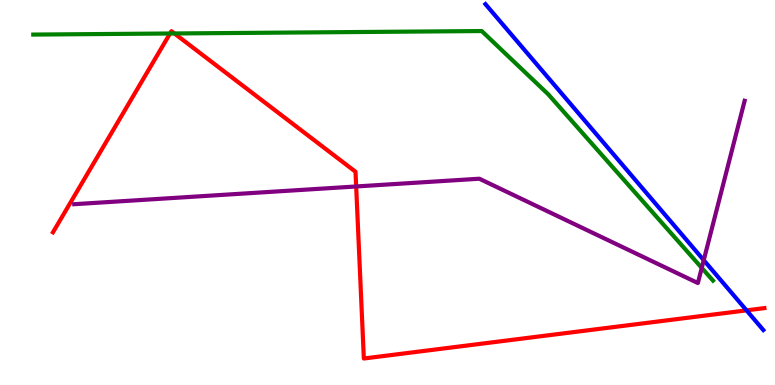[{'lines': ['blue', 'red'], 'intersections': [{'x': 9.63, 'y': 1.94}]}, {'lines': ['green', 'red'], 'intersections': [{'x': 2.19, 'y': 9.13}, {'x': 2.25, 'y': 9.13}]}, {'lines': ['purple', 'red'], 'intersections': [{'x': 4.6, 'y': 5.16}]}, {'lines': ['blue', 'green'], 'intersections': []}, {'lines': ['blue', 'purple'], 'intersections': [{'x': 9.08, 'y': 3.24}]}, {'lines': ['green', 'purple'], 'intersections': [{'x': 9.05, 'y': 3.04}]}]